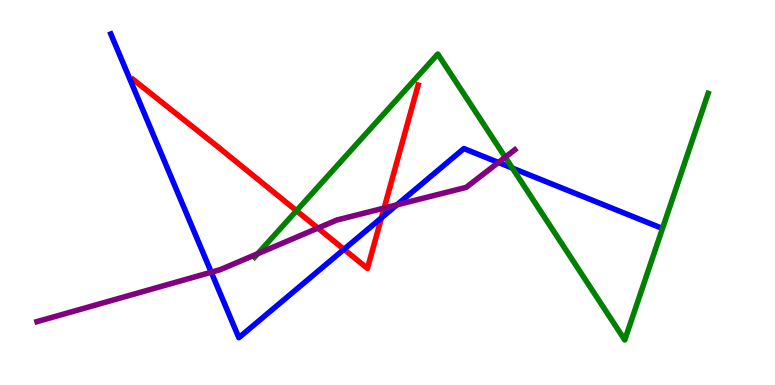[{'lines': ['blue', 'red'], 'intersections': [{'x': 4.44, 'y': 3.52}, {'x': 4.92, 'y': 4.34}]}, {'lines': ['green', 'red'], 'intersections': [{'x': 3.83, 'y': 4.53}]}, {'lines': ['purple', 'red'], 'intersections': [{'x': 4.1, 'y': 4.08}, {'x': 4.96, 'y': 4.6}]}, {'lines': ['blue', 'green'], 'intersections': [{'x': 6.61, 'y': 5.63}]}, {'lines': ['blue', 'purple'], 'intersections': [{'x': 2.73, 'y': 2.93}, {'x': 5.12, 'y': 4.68}, {'x': 6.43, 'y': 5.78}]}, {'lines': ['green', 'purple'], 'intersections': [{'x': 3.33, 'y': 3.41}, {'x': 6.52, 'y': 5.92}]}]